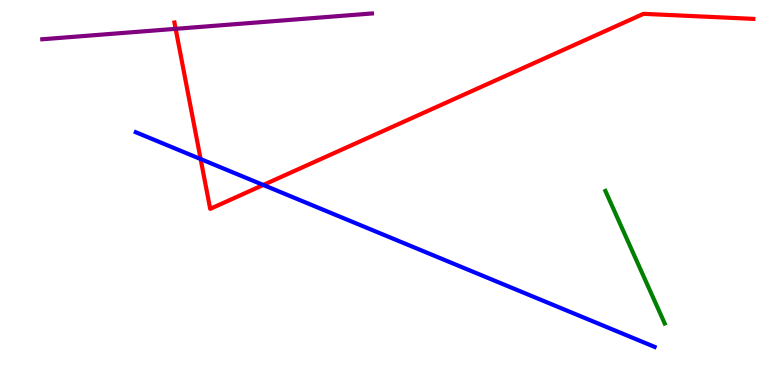[{'lines': ['blue', 'red'], 'intersections': [{'x': 2.59, 'y': 5.87}, {'x': 3.4, 'y': 5.2}]}, {'lines': ['green', 'red'], 'intersections': []}, {'lines': ['purple', 'red'], 'intersections': [{'x': 2.27, 'y': 9.25}]}, {'lines': ['blue', 'green'], 'intersections': []}, {'lines': ['blue', 'purple'], 'intersections': []}, {'lines': ['green', 'purple'], 'intersections': []}]